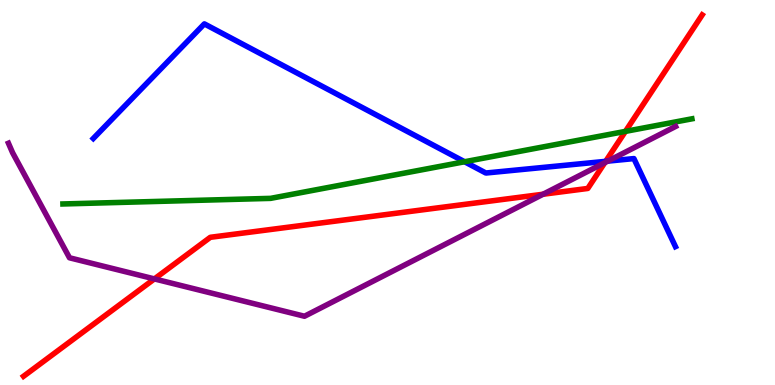[{'lines': ['blue', 'red'], 'intersections': [{'x': 7.82, 'y': 5.81}]}, {'lines': ['green', 'red'], 'intersections': [{'x': 8.07, 'y': 6.59}]}, {'lines': ['purple', 'red'], 'intersections': [{'x': 1.99, 'y': 2.76}, {'x': 7.01, 'y': 4.95}, {'x': 7.8, 'y': 5.77}]}, {'lines': ['blue', 'green'], 'intersections': [{'x': 5.99, 'y': 5.8}]}, {'lines': ['blue', 'purple'], 'intersections': [{'x': 7.84, 'y': 5.81}]}, {'lines': ['green', 'purple'], 'intersections': []}]